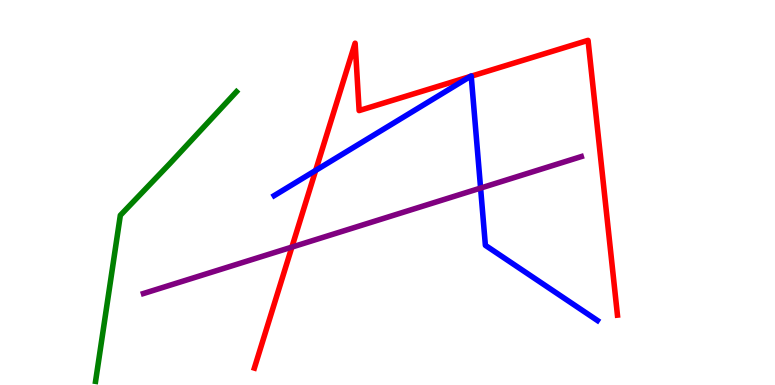[{'lines': ['blue', 'red'], 'intersections': [{'x': 4.07, 'y': 5.57}, {'x': 6.07, 'y': 8.01}, {'x': 6.08, 'y': 8.02}]}, {'lines': ['green', 'red'], 'intersections': []}, {'lines': ['purple', 'red'], 'intersections': [{'x': 3.77, 'y': 3.58}]}, {'lines': ['blue', 'green'], 'intersections': []}, {'lines': ['blue', 'purple'], 'intersections': [{'x': 6.2, 'y': 5.11}]}, {'lines': ['green', 'purple'], 'intersections': []}]